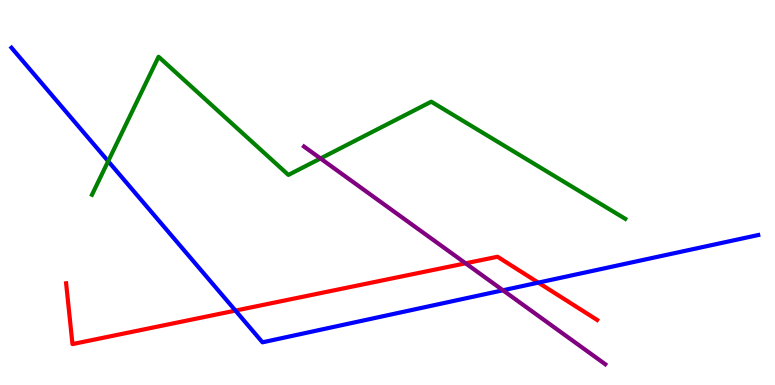[{'lines': ['blue', 'red'], 'intersections': [{'x': 3.04, 'y': 1.93}, {'x': 6.95, 'y': 2.66}]}, {'lines': ['green', 'red'], 'intersections': []}, {'lines': ['purple', 'red'], 'intersections': [{'x': 6.01, 'y': 3.16}]}, {'lines': ['blue', 'green'], 'intersections': [{'x': 1.4, 'y': 5.81}]}, {'lines': ['blue', 'purple'], 'intersections': [{'x': 6.49, 'y': 2.46}]}, {'lines': ['green', 'purple'], 'intersections': [{'x': 4.14, 'y': 5.88}]}]